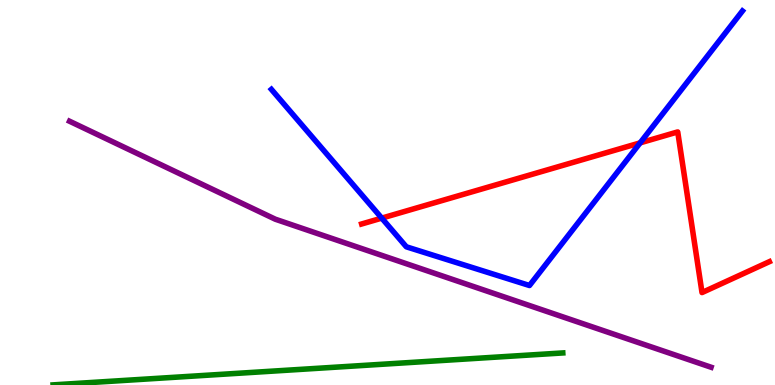[{'lines': ['blue', 'red'], 'intersections': [{'x': 4.93, 'y': 4.33}, {'x': 8.26, 'y': 6.29}]}, {'lines': ['green', 'red'], 'intersections': []}, {'lines': ['purple', 'red'], 'intersections': []}, {'lines': ['blue', 'green'], 'intersections': []}, {'lines': ['blue', 'purple'], 'intersections': []}, {'lines': ['green', 'purple'], 'intersections': []}]